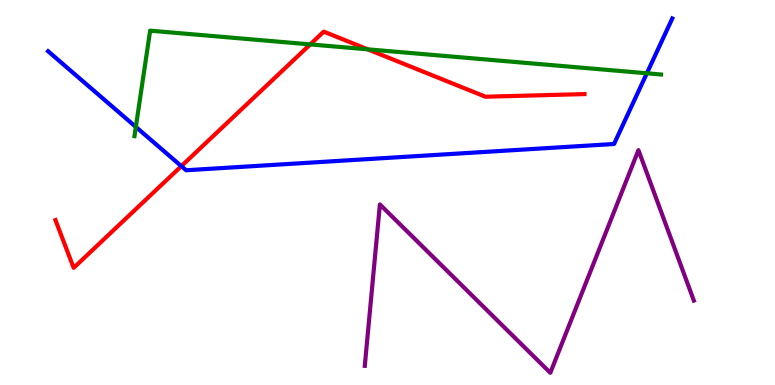[{'lines': ['blue', 'red'], 'intersections': [{'x': 2.34, 'y': 5.68}]}, {'lines': ['green', 'red'], 'intersections': [{'x': 4.0, 'y': 8.85}, {'x': 4.75, 'y': 8.72}]}, {'lines': ['purple', 'red'], 'intersections': []}, {'lines': ['blue', 'green'], 'intersections': [{'x': 1.75, 'y': 6.7}, {'x': 8.35, 'y': 8.1}]}, {'lines': ['blue', 'purple'], 'intersections': []}, {'lines': ['green', 'purple'], 'intersections': []}]